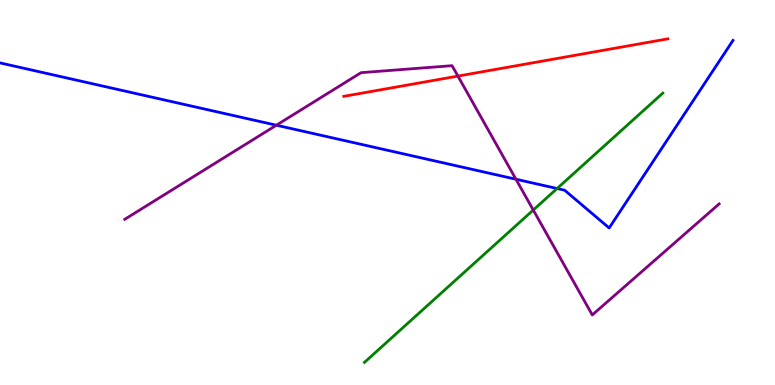[{'lines': ['blue', 'red'], 'intersections': []}, {'lines': ['green', 'red'], 'intersections': []}, {'lines': ['purple', 'red'], 'intersections': [{'x': 5.91, 'y': 8.02}]}, {'lines': ['blue', 'green'], 'intersections': [{'x': 7.19, 'y': 5.1}]}, {'lines': ['blue', 'purple'], 'intersections': [{'x': 3.57, 'y': 6.75}, {'x': 6.66, 'y': 5.34}]}, {'lines': ['green', 'purple'], 'intersections': [{'x': 6.88, 'y': 4.54}]}]